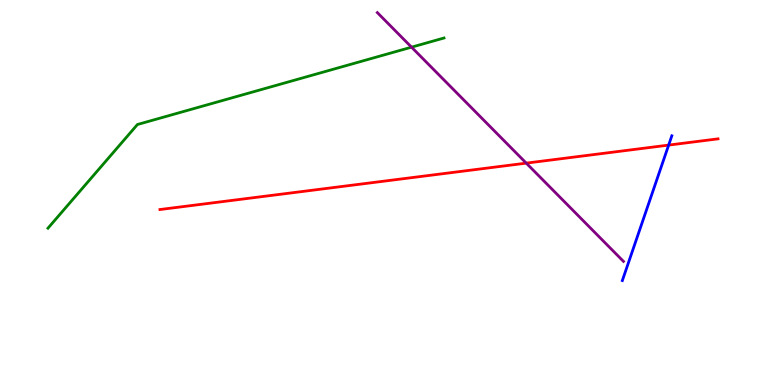[{'lines': ['blue', 'red'], 'intersections': [{'x': 8.63, 'y': 6.23}]}, {'lines': ['green', 'red'], 'intersections': []}, {'lines': ['purple', 'red'], 'intersections': [{'x': 6.79, 'y': 5.76}]}, {'lines': ['blue', 'green'], 'intersections': []}, {'lines': ['blue', 'purple'], 'intersections': []}, {'lines': ['green', 'purple'], 'intersections': [{'x': 5.31, 'y': 8.77}]}]